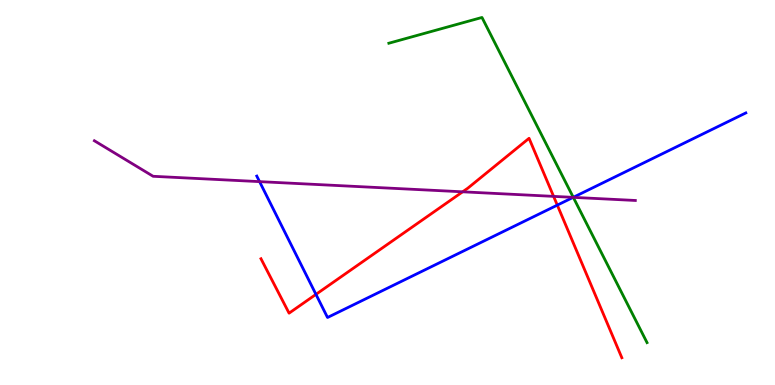[{'lines': ['blue', 'red'], 'intersections': [{'x': 4.08, 'y': 2.35}, {'x': 7.19, 'y': 4.67}]}, {'lines': ['green', 'red'], 'intersections': []}, {'lines': ['purple', 'red'], 'intersections': [{'x': 5.97, 'y': 5.02}, {'x': 7.14, 'y': 4.9}]}, {'lines': ['blue', 'green'], 'intersections': [{'x': 7.4, 'y': 4.87}]}, {'lines': ['blue', 'purple'], 'intersections': [{'x': 3.35, 'y': 5.28}, {'x': 7.4, 'y': 4.87}]}, {'lines': ['green', 'purple'], 'intersections': [{'x': 7.4, 'y': 4.87}]}]